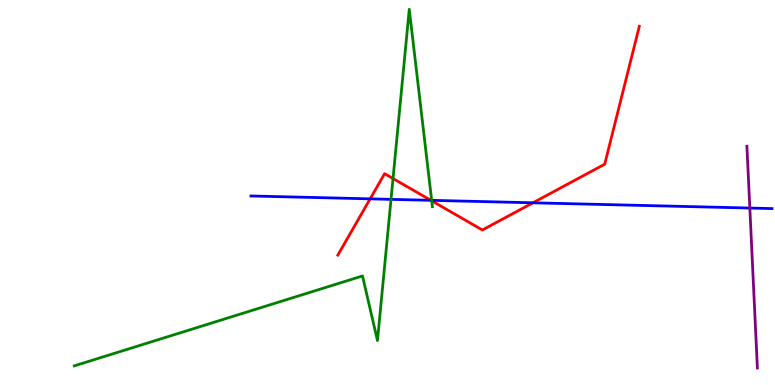[{'lines': ['blue', 'red'], 'intersections': [{'x': 4.78, 'y': 4.83}, {'x': 5.56, 'y': 4.8}, {'x': 6.88, 'y': 4.73}]}, {'lines': ['green', 'red'], 'intersections': [{'x': 5.07, 'y': 5.36}, {'x': 5.57, 'y': 4.78}]}, {'lines': ['purple', 'red'], 'intersections': []}, {'lines': ['blue', 'green'], 'intersections': [{'x': 5.05, 'y': 4.82}, {'x': 5.57, 'y': 4.8}]}, {'lines': ['blue', 'purple'], 'intersections': [{'x': 9.68, 'y': 4.6}]}, {'lines': ['green', 'purple'], 'intersections': []}]